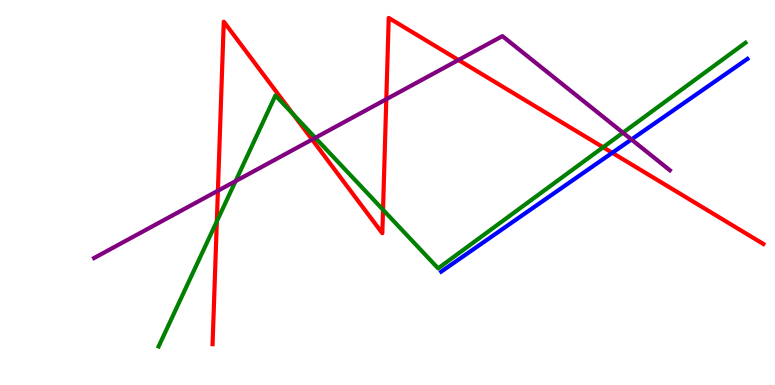[{'lines': ['blue', 'red'], 'intersections': [{'x': 7.9, 'y': 6.03}]}, {'lines': ['green', 'red'], 'intersections': [{'x': 2.8, 'y': 4.25}, {'x': 3.78, 'y': 7.03}, {'x': 4.94, 'y': 4.55}, {'x': 7.78, 'y': 6.17}]}, {'lines': ['purple', 'red'], 'intersections': [{'x': 2.81, 'y': 5.05}, {'x': 4.03, 'y': 6.38}, {'x': 4.98, 'y': 7.42}, {'x': 5.92, 'y': 8.44}]}, {'lines': ['blue', 'green'], 'intersections': []}, {'lines': ['blue', 'purple'], 'intersections': [{'x': 8.15, 'y': 6.38}]}, {'lines': ['green', 'purple'], 'intersections': [{'x': 3.04, 'y': 5.3}, {'x': 4.07, 'y': 6.42}, {'x': 8.04, 'y': 6.55}]}]